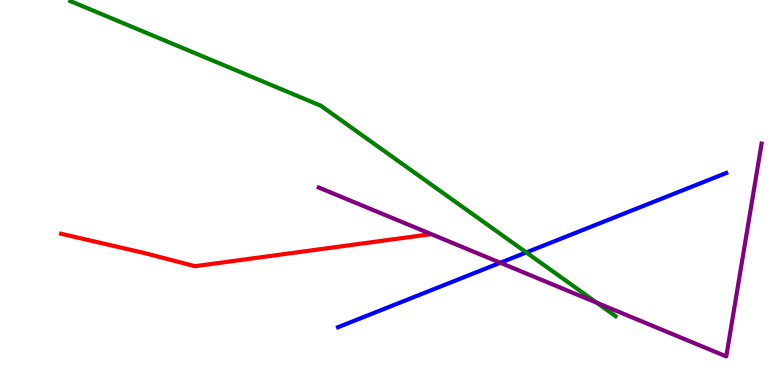[{'lines': ['blue', 'red'], 'intersections': []}, {'lines': ['green', 'red'], 'intersections': []}, {'lines': ['purple', 'red'], 'intersections': []}, {'lines': ['blue', 'green'], 'intersections': [{'x': 6.79, 'y': 3.44}]}, {'lines': ['blue', 'purple'], 'intersections': [{'x': 6.46, 'y': 3.18}]}, {'lines': ['green', 'purple'], 'intersections': [{'x': 7.7, 'y': 2.14}]}]